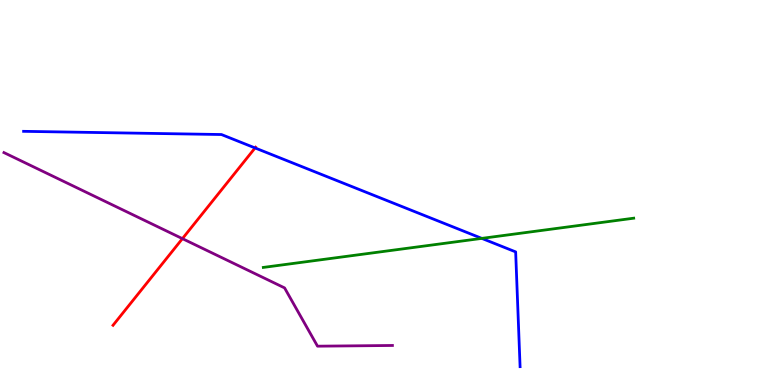[{'lines': ['blue', 'red'], 'intersections': [{'x': 3.29, 'y': 6.16}]}, {'lines': ['green', 'red'], 'intersections': []}, {'lines': ['purple', 'red'], 'intersections': [{'x': 2.35, 'y': 3.8}]}, {'lines': ['blue', 'green'], 'intersections': [{'x': 6.22, 'y': 3.81}]}, {'lines': ['blue', 'purple'], 'intersections': []}, {'lines': ['green', 'purple'], 'intersections': []}]